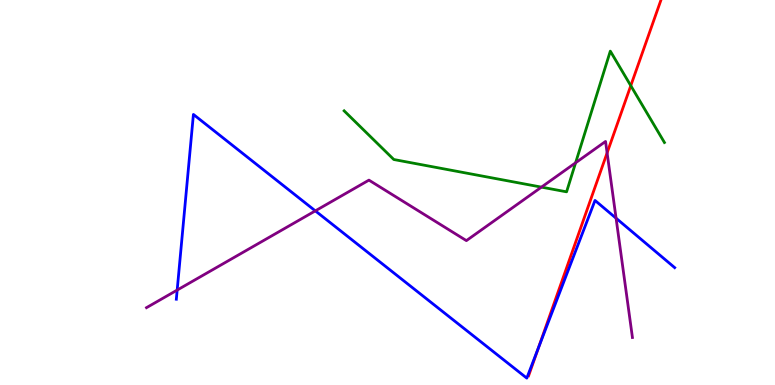[{'lines': ['blue', 'red'], 'intersections': [{'x': 6.95, 'y': 0.965}]}, {'lines': ['green', 'red'], 'intersections': [{'x': 8.14, 'y': 7.77}]}, {'lines': ['purple', 'red'], 'intersections': [{'x': 7.83, 'y': 6.03}]}, {'lines': ['blue', 'green'], 'intersections': []}, {'lines': ['blue', 'purple'], 'intersections': [{'x': 2.29, 'y': 2.47}, {'x': 4.07, 'y': 4.52}, {'x': 7.95, 'y': 4.33}]}, {'lines': ['green', 'purple'], 'intersections': [{'x': 6.99, 'y': 5.14}, {'x': 7.43, 'y': 5.77}]}]